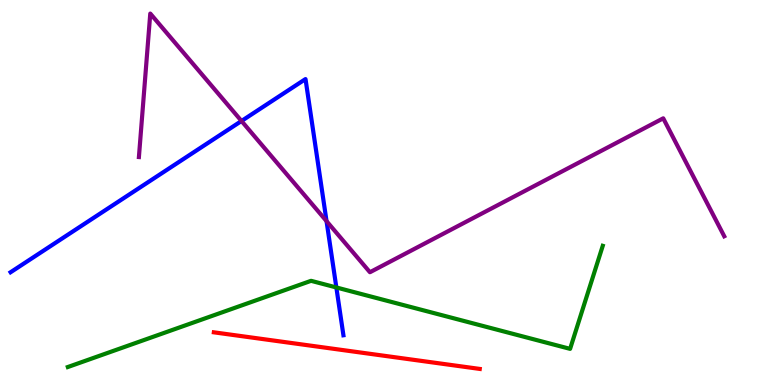[{'lines': ['blue', 'red'], 'intersections': []}, {'lines': ['green', 'red'], 'intersections': []}, {'lines': ['purple', 'red'], 'intersections': []}, {'lines': ['blue', 'green'], 'intersections': [{'x': 4.34, 'y': 2.53}]}, {'lines': ['blue', 'purple'], 'intersections': [{'x': 3.12, 'y': 6.86}, {'x': 4.21, 'y': 4.26}]}, {'lines': ['green', 'purple'], 'intersections': []}]